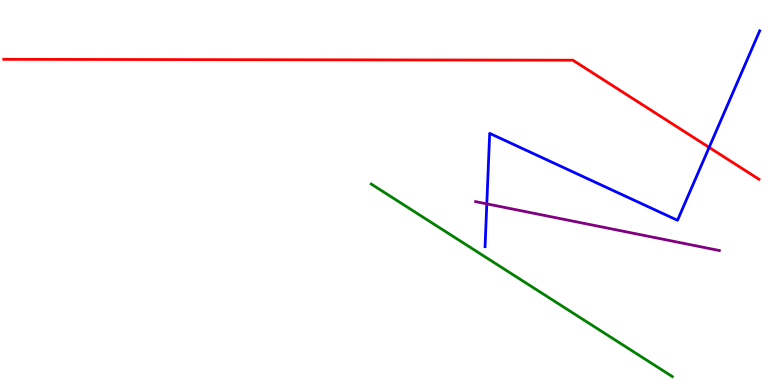[{'lines': ['blue', 'red'], 'intersections': [{'x': 9.15, 'y': 6.17}]}, {'lines': ['green', 'red'], 'intersections': []}, {'lines': ['purple', 'red'], 'intersections': []}, {'lines': ['blue', 'green'], 'intersections': []}, {'lines': ['blue', 'purple'], 'intersections': [{'x': 6.28, 'y': 4.7}]}, {'lines': ['green', 'purple'], 'intersections': []}]